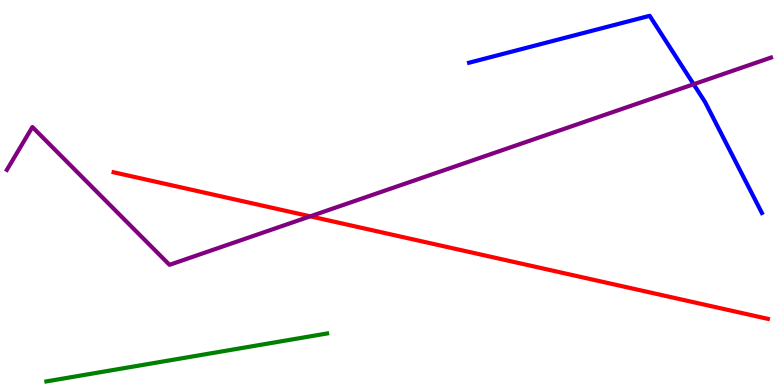[{'lines': ['blue', 'red'], 'intersections': []}, {'lines': ['green', 'red'], 'intersections': []}, {'lines': ['purple', 'red'], 'intersections': [{'x': 4.0, 'y': 4.38}]}, {'lines': ['blue', 'green'], 'intersections': []}, {'lines': ['blue', 'purple'], 'intersections': [{'x': 8.95, 'y': 7.81}]}, {'lines': ['green', 'purple'], 'intersections': []}]